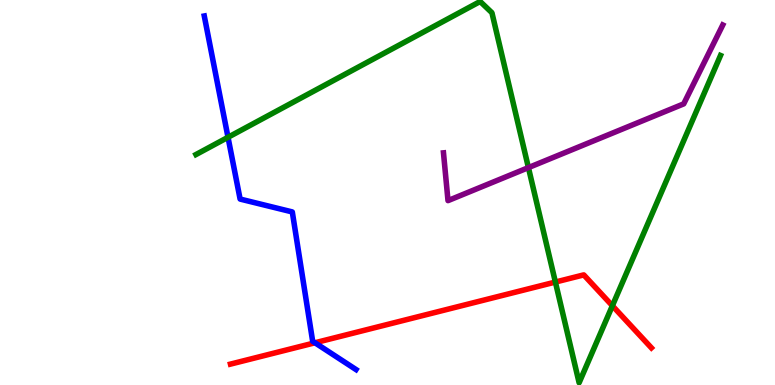[{'lines': ['blue', 'red'], 'intersections': [{'x': 4.06, 'y': 1.1}]}, {'lines': ['green', 'red'], 'intersections': [{'x': 7.17, 'y': 2.67}, {'x': 7.9, 'y': 2.06}]}, {'lines': ['purple', 'red'], 'intersections': []}, {'lines': ['blue', 'green'], 'intersections': [{'x': 2.94, 'y': 6.43}]}, {'lines': ['blue', 'purple'], 'intersections': []}, {'lines': ['green', 'purple'], 'intersections': [{'x': 6.82, 'y': 5.65}]}]